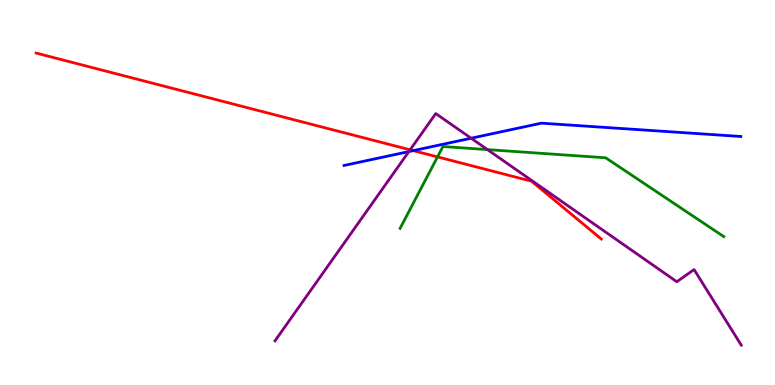[{'lines': ['blue', 'red'], 'intersections': [{'x': 5.33, 'y': 6.09}]}, {'lines': ['green', 'red'], 'intersections': [{'x': 5.65, 'y': 5.92}]}, {'lines': ['purple', 'red'], 'intersections': [{'x': 5.29, 'y': 6.11}]}, {'lines': ['blue', 'green'], 'intersections': []}, {'lines': ['blue', 'purple'], 'intersections': [{'x': 5.28, 'y': 6.06}, {'x': 6.08, 'y': 6.41}]}, {'lines': ['green', 'purple'], 'intersections': [{'x': 6.29, 'y': 6.11}]}]